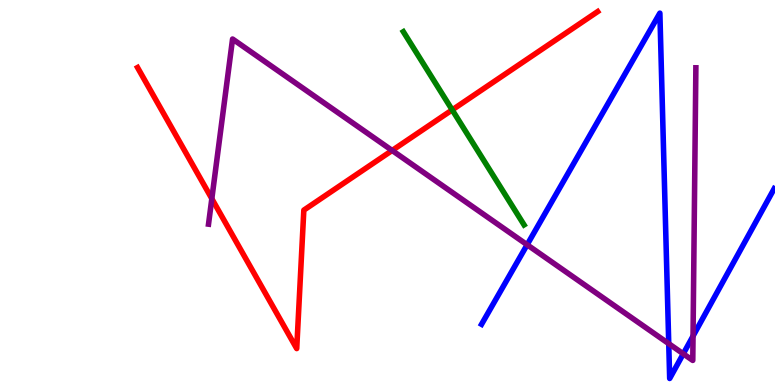[{'lines': ['blue', 'red'], 'intersections': []}, {'lines': ['green', 'red'], 'intersections': [{'x': 5.83, 'y': 7.15}]}, {'lines': ['purple', 'red'], 'intersections': [{'x': 2.73, 'y': 4.84}, {'x': 5.06, 'y': 6.09}]}, {'lines': ['blue', 'green'], 'intersections': []}, {'lines': ['blue', 'purple'], 'intersections': [{'x': 6.8, 'y': 3.64}, {'x': 8.63, 'y': 1.07}, {'x': 8.82, 'y': 0.81}, {'x': 8.94, 'y': 1.27}]}, {'lines': ['green', 'purple'], 'intersections': []}]